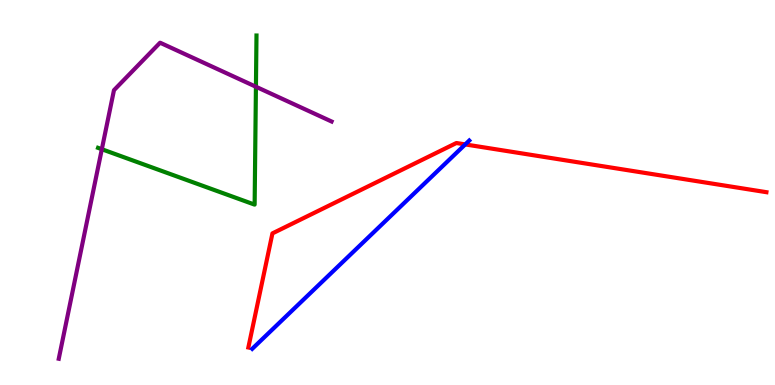[{'lines': ['blue', 'red'], 'intersections': [{'x': 6.0, 'y': 6.25}]}, {'lines': ['green', 'red'], 'intersections': []}, {'lines': ['purple', 'red'], 'intersections': []}, {'lines': ['blue', 'green'], 'intersections': []}, {'lines': ['blue', 'purple'], 'intersections': []}, {'lines': ['green', 'purple'], 'intersections': [{'x': 1.31, 'y': 6.12}, {'x': 3.3, 'y': 7.75}]}]